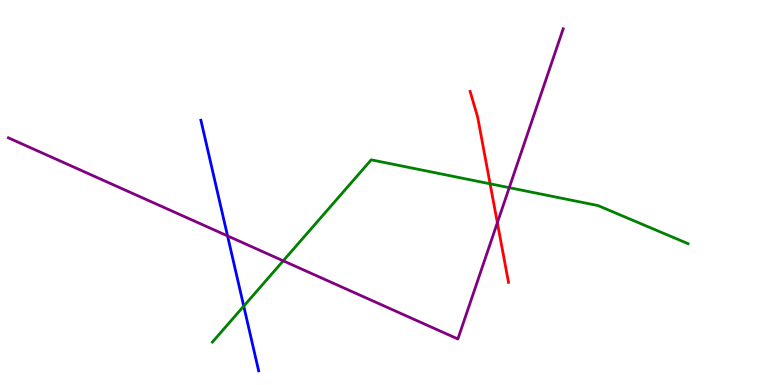[{'lines': ['blue', 'red'], 'intersections': []}, {'lines': ['green', 'red'], 'intersections': [{'x': 6.32, 'y': 5.23}]}, {'lines': ['purple', 'red'], 'intersections': [{'x': 6.42, 'y': 4.22}]}, {'lines': ['blue', 'green'], 'intersections': [{'x': 3.15, 'y': 2.05}]}, {'lines': ['blue', 'purple'], 'intersections': [{'x': 2.94, 'y': 3.87}]}, {'lines': ['green', 'purple'], 'intersections': [{'x': 3.65, 'y': 3.23}, {'x': 6.57, 'y': 5.13}]}]